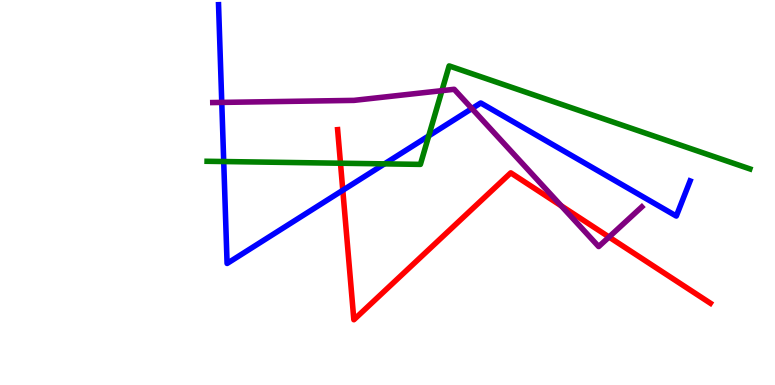[{'lines': ['blue', 'red'], 'intersections': [{'x': 4.42, 'y': 5.06}]}, {'lines': ['green', 'red'], 'intersections': [{'x': 4.39, 'y': 5.76}]}, {'lines': ['purple', 'red'], 'intersections': [{'x': 7.24, 'y': 4.65}, {'x': 7.86, 'y': 3.84}]}, {'lines': ['blue', 'green'], 'intersections': [{'x': 2.89, 'y': 5.8}, {'x': 4.96, 'y': 5.74}, {'x': 5.53, 'y': 6.47}]}, {'lines': ['blue', 'purple'], 'intersections': [{'x': 2.86, 'y': 7.34}, {'x': 6.09, 'y': 7.18}]}, {'lines': ['green', 'purple'], 'intersections': [{'x': 5.7, 'y': 7.65}]}]